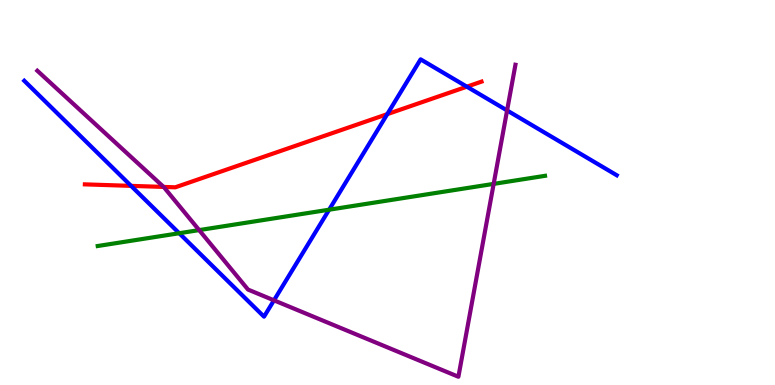[{'lines': ['blue', 'red'], 'intersections': [{'x': 1.69, 'y': 5.17}, {'x': 5.0, 'y': 7.04}, {'x': 6.02, 'y': 7.75}]}, {'lines': ['green', 'red'], 'intersections': []}, {'lines': ['purple', 'red'], 'intersections': [{'x': 2.11, 'y': 5.14}]}, {'lines': ['blue', 'green'], 'intersections': [{'x': 2.31, 'y': 3.94}, {'x': 4.25, 'y': 4.55}]}, {'lines': ['blue', 'purple'], 'intersections': [{'x': 3.54, 'y': 2.2}, {'x': 6.54, 'y': 7.13}]}, {'lines': ['green', 'purple'], 'intersections': [{'x': 2.57, 'y': 4.02}, {'x': 6.37, 'y': 5.22}]}]